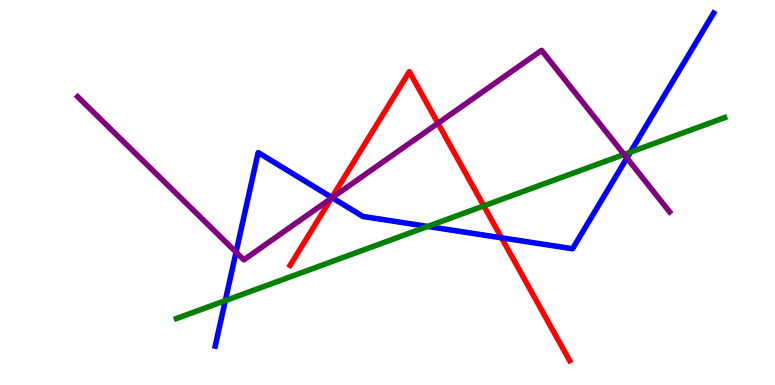[{'lines': ['blue', 'red'], 'intersections': [{'x': 4.28, 'y': 4.87}, {'x': 6.47, 'y': 3.82}]}, {'lines': ['green', 'red'], 'intersections': [{'x': 6.24, 'y': 4.65}]}, {'lines': ['purple', 'red'], 'intersections': [{'x': 4.28, 'y': 4.85}, {'x': 5.65, 'y': 6.8}]}, {'lines': ['blue', 'green'], 'intersections': [{'x': 2.91, 'y': 2.19}, {'x': 5.52, 'y': 4.12}, {'x': 8.13, 'y': 6.05}]}, {'lines': ['blue', 'purple'], 'intersections': [{'x': 3.05, 'y': 3.45}, {'x': 4.29, 'y': 4.87}, {'x': 8.09, 'y': 5.9}]}, {'lines': ['green', 'purple'], 'intersections': [{'x': 8.05, 'y': 5.99}]}]